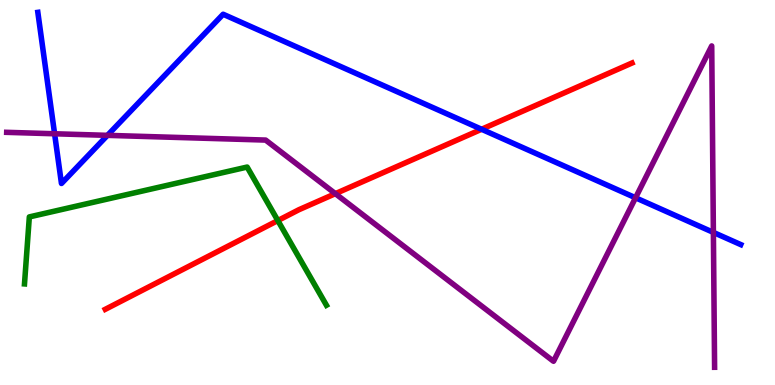[{'lines': ['blue', 'red'], 'intersections': [{'x': 6.21, 'y': 6.64}]}, {'lines': ['green', 'red'], 'intersections': [{'x': 3.59, 'y': 4.27}]}, {'lines': ['purple', 'red'], 'intersections': [{'x': 4.33, 'y': 4.97}]}, {'lines': ['blue', 'green'], 'intersections': []}, {'lines': ['blue', 'purple'], 'intersections': [{'x': 0.704, 'y': 6.53}, {'x': 1.39, 'y': 6.48}, {'x': 8.2, 'y': 4.86}, {'x': 9.2, 'y': 3.96}]}, {'lines': ['green', 'purple'], 'intersections': []}]